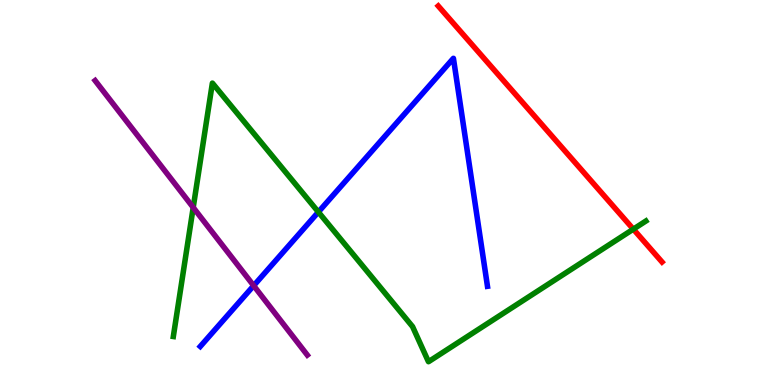[{'lines': ['blue', 'red'], 'intersections': []}, {'lines': ['green', 'red'], 'intersections': [{'x': 8.17, 'y': 4.05}]}, {'lines': ['purple', 'red'], 'intersections': []}, {'lines': ['blue', 'green'], 'intersections': [{'x': 4.11, 'y': 4.49}]}, {'lines': ['blue', 'purple'], 'intersections': [{'x': 3.27, 'y': 2.58}]}, {'lines': ['green', 'purple'], 'intersections': [{'x': 2.49, 'y': 4.61}]}]